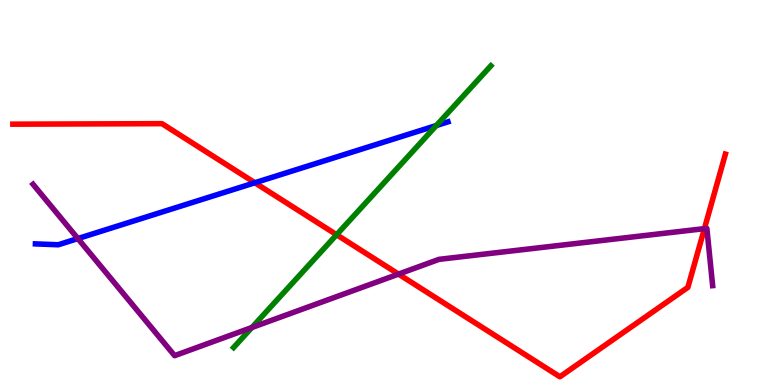[{'lines': ['blue', 'red'], 'intersections': [{'x': 3.29, 'y': 5.25}]}, {'lines': ['green', 'red'], 'intersections': [{'x': 4.34, 'y': 3.9}]}, {'lines': ['purple', 'red'], 'intersections': [{'x': 5.14, 'y': 2.88}, {'x': 9.09, 'y': 4.06}]}, {'lines': ['blue', 'green'], 'intersections': [{'x': 5.63, 'y': 6.74}]}, {'lines': ['blue', 'purple'], 'intersections': [{'x': 1.0, 'y': 3.8}]}, {'lines': ['green', 'purple'], 'intersections': [{'x': 3.25, 'y': 1.49}]}]